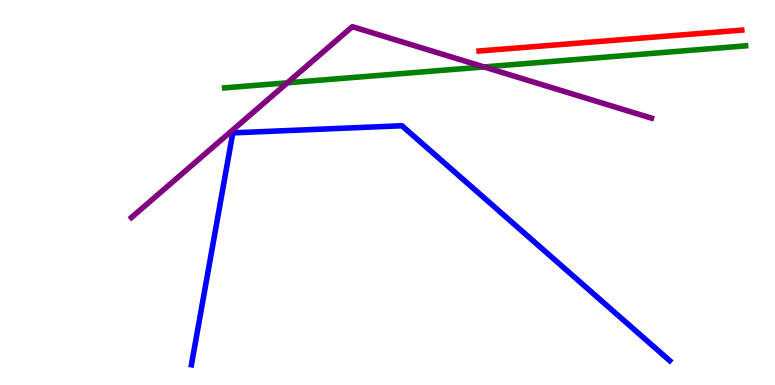[{'lines': ['blue', 'red'], 'intersections': []}, {'lines': ['green', 'red'], 'intersections': []}, {'lines': ['purple', 'red'], 'intersections': []}, {'lines': ['blue', 'green'], 'intersections': []}, {'lines': ['blue', 'purple'], 'intersections': []}, {'lines': ['green', 'purple'], 'intersections': [{'x': 3.71, 'y': 7.85}, {'x': 6.25, 'y': 8.26}]}]